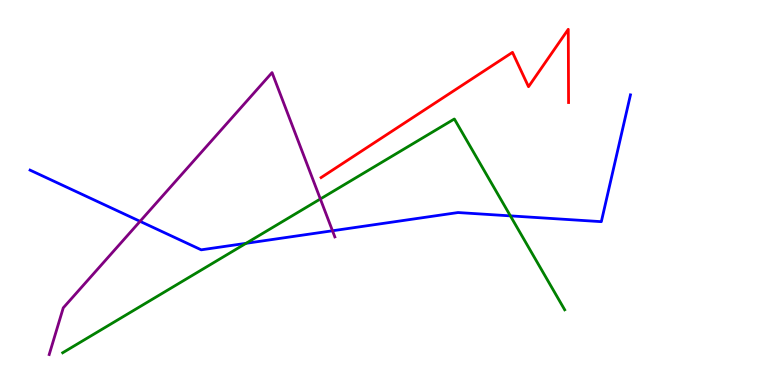[{'lines': ['blue', 'red'], 'intersections': []}, {'lines': ['green', 'red'], 'intersections': []}, {'lines': ['purple', 'red'], 'intersections': []}, {'lines': ['blue', 'green'], 'intersections': [{'x': 3.17, 'y': 3.68}, {'x': 6.59, 'y': 4.39}]}, {'lines': ['blue', 'purple'], 'intersections': [{'x': 1.81, 'y': 4.25}, {'x': 4.29, 'y': 4.01}]}, {'lines': ['green', 'purple'], 'intersections': [{'x': 4.13, 'y': 4.83}]}]